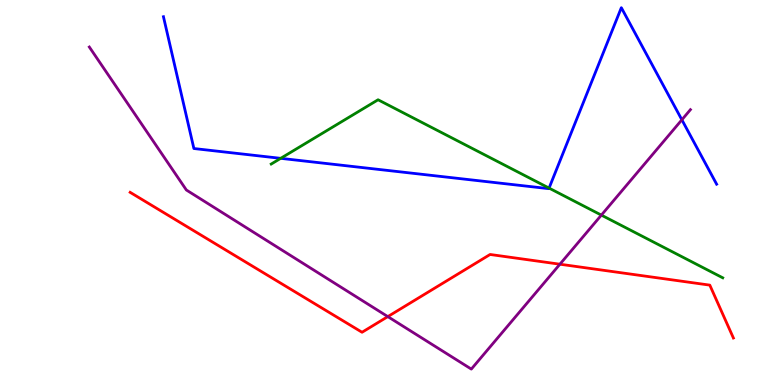[{'lines': ['blue', 'red'], 'intersections': []}, {'lines': ['green', 'red'], 'intersections': []}, {'lines': ['purple', 'red'], 'intersections': [{'x': 5.0, 'y': 1.78}, {'x': 7.22, 'y': 3.14}]}, {'lines': ['blue', 'green'], 'intersections': [{'x': 3.62, 'y': 5.89}, {'x': 7.08, 'y': 5.11}]}, {'lines': ['blue', 'purple'], 'intersections': [{'x': 8.8, 'y': 6.89}]}, {'lines': ['green', 'purple'], 'intersections': [{'x': 7.76, 'y': 4.41}]}]